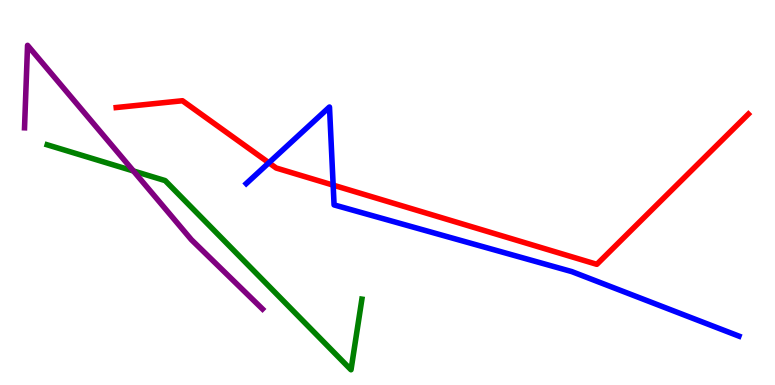[{'lines': ['blue', 'red'], 'intersections': [{'x': 3.47, 'y': 5.77}, {'x': 4.3, 'y': 5.19}]}, {'lines': ['green', 'red'], 'intersections': []}, {'lines': ['purple', 'red'], 'intersections': []}, {'lines': ['blue', 'green'], 'intersections': []}, {'lines': ['blue', 'purple'], 'intersections': []}, {'lines': ['green', 'purple'], 'intersections': [{'x': 1.72, 'y': 5.56}]}]